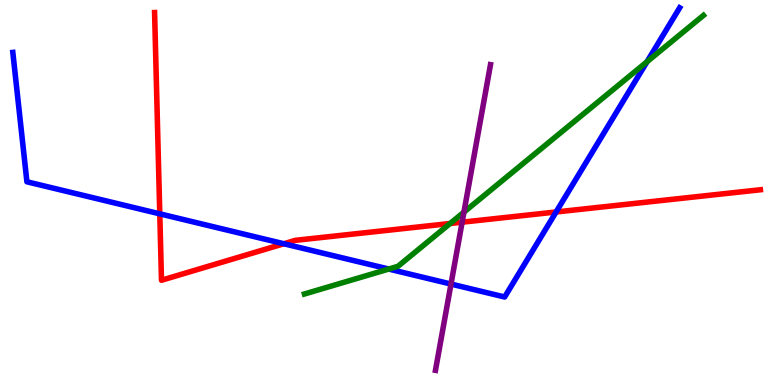[{'lines': ['blue', 'red'], 'intersections': [{'x': 2.06, 'y': 4.45}, {'x': 3.66, 'y': 3.67}, {'x': 7.18, 'y': 4.49}]}, {'lines': ['green', 'red'], 'intersections': [{'x': 5.81, 'y': 4.19}]}, {'lines': ['purple', 'red'], 'intersections': [{'x': 5.96, 'y': 4.23}]}, {'lines': ['blue', 'green'], 'intersections': [{'x': 5.02, 'y': 3.01}, {'x': 8.35, 'y': 8.4}]}, {'lines': ['blue', 'purple'], 'intersections': [{'x': 5.82, 'y': 2.62}]}, {'lines': ['green', 'purple'], 'intersections': [{'x': 5.99, 'y': 4.49}]}]